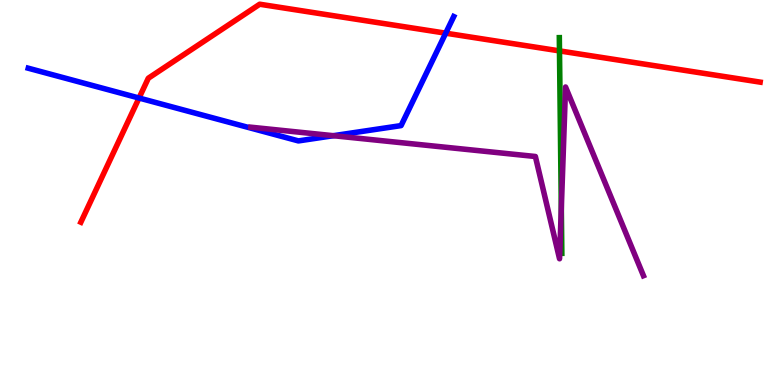[{'lines': ['blue', 'red'], 'intersections': [{'x': 1.79, 'y': 7.45}, {'x': 5.75, 'y': 9.14}]}, {'lines': ['green', 'red'], 'intersections': [{'x': 7.22, 'y': 8.68}]}, {'lines': ['purple', 'red'], 'intersections': []}, {'lines': ['blue', 'green'], 'intersections': []}, {'lines': ['blue', 'purple'], 'intersections': [{'x': 4.3, 'y': 6.48}]}, {'lines': ['green', 'purple'], 'intersections': [{'x': 7.24, 'y': 4.59}]}]